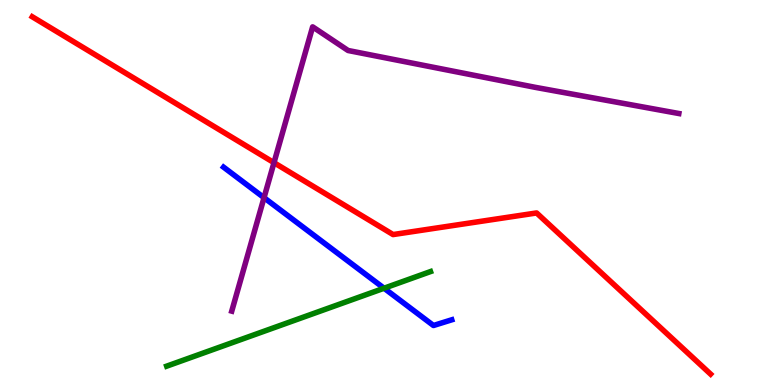[{'lines': ['blue', 'red'], 'intersections': []}, {'lines': ['green', 'red'], 'intersections': []}, {'lines': ['purple', 'red'], 'intersections': [{'x': 3.54, 'y': 5.77}]}, {'lines': ['blue', 'green'], 'intersections': [{'x': 4.96, 'y': 2.51}]}, {'lines': ['blue', 'purple'], 'intersections': [{'x': 3.41, 'y': 4.87}]}, {'lines': ['green', 'purple'], 'intersections': []}]